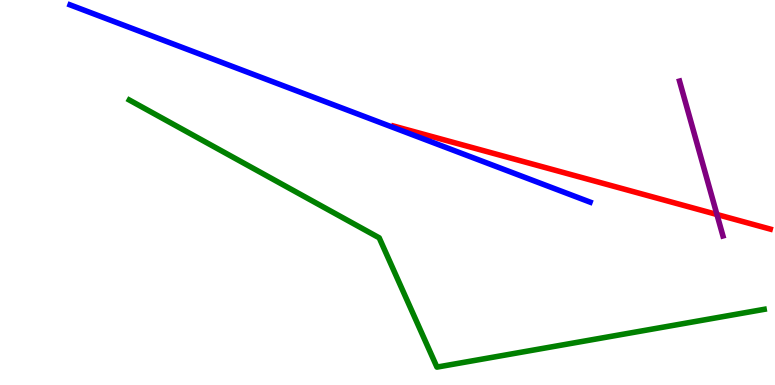[{'lines': ['blue', 'red'], 'intersections': []}, {'lines': ['green', 'red'], 'intersections': []}, {'lines': ['purple', 'red'], 'intersections': [{'x': 9.25, 'y': 4.43}]}, {'lines': ['blue', 'green'], 'intersections': []}, {'lines': ['blue', 'purple'], 'intersections': []}, {'lines': ['green', 'purple'], 'intersections': []}]